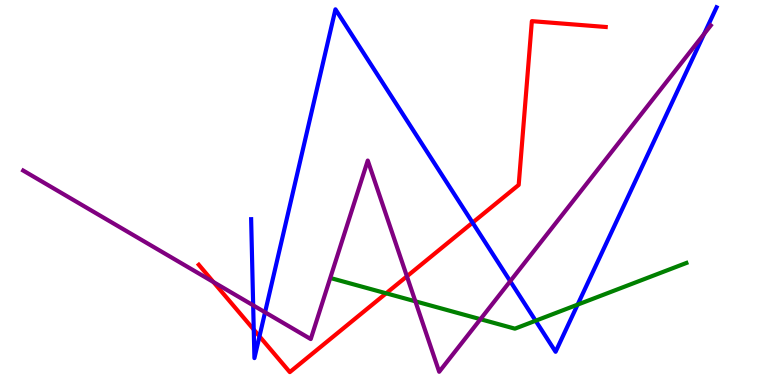[{'lines': ['blue', 'red'], 'intersections': [{'x': 3.27, 'y': 1.44}, {'x': 3.35, 'y': 1.26}, {'x': 6.1, 'y': 4.22}]}, {'lines': ['green', 'red'], 'intersections': [{'x': 4.98, 'y': 2.38}]}, {'lines': ['purple', 'red'], 'intersections': [{'x': 2.75, 'y': 2.67}, {'x': 5.25, 'y': 2.82}]}, {'lines': ['blue', 'green'], 'intersections': [{'x': 6.91, 'y': 1.67}, {'x': 7.45, 'y': 2.09}]}, {'lines': ['blue', 'purple'], 'intersections': [{'x': 3.27, 'y': 2.07}, {'x': 3.42, 'y': 1.89}, {'x': 6.58, 'y': 2.7}, {'x': 9.09, 'y': 9.12}]}, {'lines': ['green', 'purple'], 'intersections': [{'x': 5.36, 'y': 2.17}, {'x': 6.2, 'y': 1.71}]}]